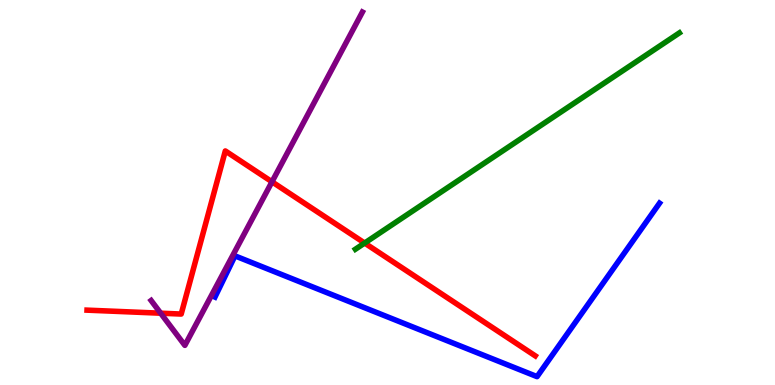[{'lines': ['blue', 'red'], 'intersections': []}, {'lines': ['green', 'red'], 'intersections': [{'x': 4.71, 'y': 3.69}]}, {'lines': ['purple', 'red'], 'intersections': [{'x': 2.07, 'y': 1.86}, {'x': 3.51, 'y': 5.28}]}, {'lines': ['blue', 'green'], 'intersections': []}, {'lines': ['blue', 'purple'], 'intersections': []}, {'lines': ['green', 'purple'], 'intersections': []}]